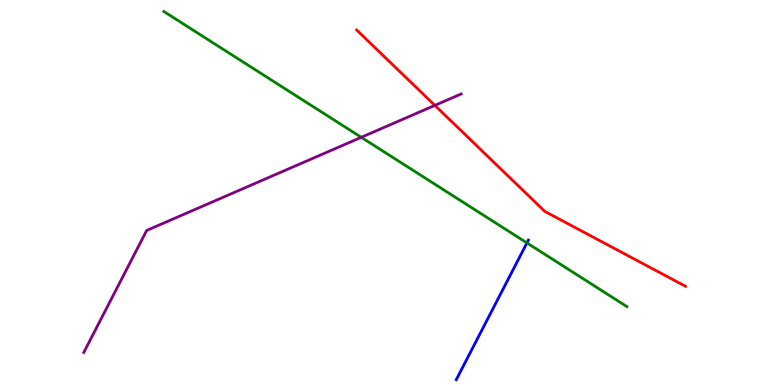[{'lines': ['blue', 'red'], 'intersections': []}, {'lines': ['green', 'red'], 'intersections': []}, {'lines': ['purple', 'red'], 'intersections': [{'x': 5.61, 'y': 7.26}]}, {'lines': ['blue', 'green'], 'intersections': [{'x': 6.8, 'y': 3.69}]}, {'lines': ['blue', 'purple'], 'intersections': []}, {'lines': ['green', 'purple'], 'intersections': [{'x': 4.66, 'y': 6.43}]}]